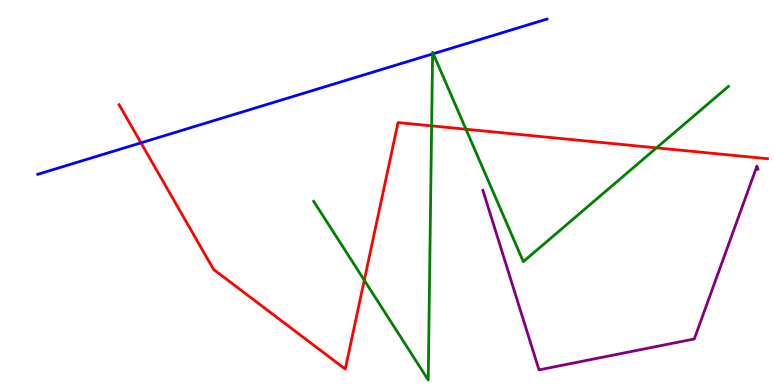[{'lines': ['blue', 'red'], 'intersections': [{'x': 1.82, 'y': 6.29}]}, {'lines': ['green', 'red'], 'intersections': [{'x': 4.7, 'y': 2.72}, {'x': 5.57, 'y': 6.73}, {'x': 6.01, 'y': 6.64}, {'x': 8.47, 'y': 6.16}]}, {'lines': ['purple', 'red'], 'intersections': []}, {'lines': ['blue', 'green'], 'intersections': [{'x': 5.58, 'y': 8.6}, {'x': 5.59, 'y': 8.6}]}, {'lines': ['blue', 'purple'], 'intersections': []}, {'lines': ['green', 'purple'], 'intersections': []}]